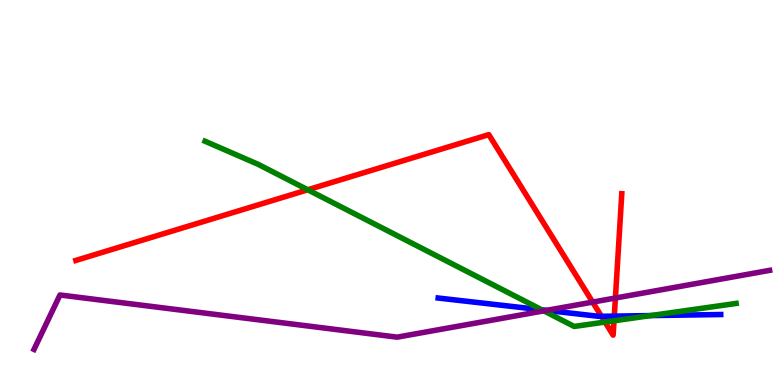[{'lines': ['blue', 'red'], 'intersections': [{'x': 7.76, 'y': 1.78}, {'x': 7.93, 'y': 1.79}]}, {'lines': ['green', 'red'], 'intersections': [{'x': 3.97, 'y': 5.07}, {'x': 7.81, 'y': 1.63}, {'x': 7.92, 'y': 1.67}]}, {'lines': ['purple', 'red'], 'intersections': [{'x': 7.65, 'y': 2.15}, {'x': 7.94, 'y': 2.26}]}, {'lines': ['blue', 'green'], 'intersections': [{'x': 6.99, 'y': 1.95}, {'x': 8.4, 'y': 1.8}]}, {'lines': ['blue', 'purple'], 'intersections': [{'x': 7.05, 'y': 1.94}]}, {'lines': ['green', 'purple'], 'intersections': [{'x': 7.02, 'y': 1.93}]}]